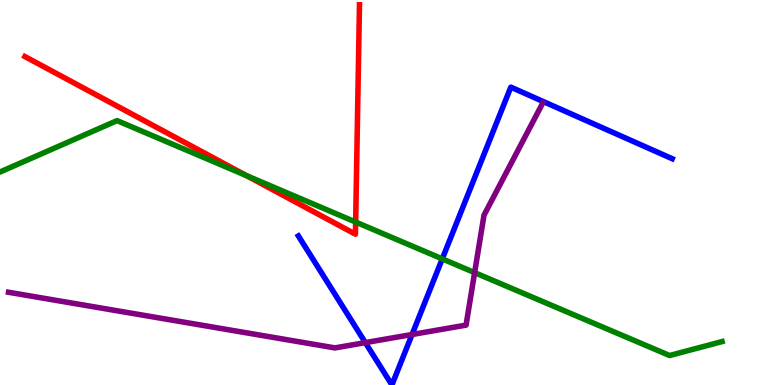[{'lines': ['blue', 'red'], 'intersections': []}, {'lines': ['green', 'red'], 'intersections': [{'x': 3.18, 'y': 5.44}, {'x': 4.59, 'y': 4.23}]}, {'lines': ['purple', 'red'], 'intersections': []}, {'lines': ['blue', 'green'], 'intersections': [{'x': 5.71, 'y': 3.28}]}, {'lines': ['blue', 'purple'], 'intersections': [{'x': 4.71, 'y': 1.1}, {'x': 5.32, 'y': 1.31}]}, {'lines': ['green', 'purple'], 'intersections': [{'x': 6.12, 'y': 2.92}]}]